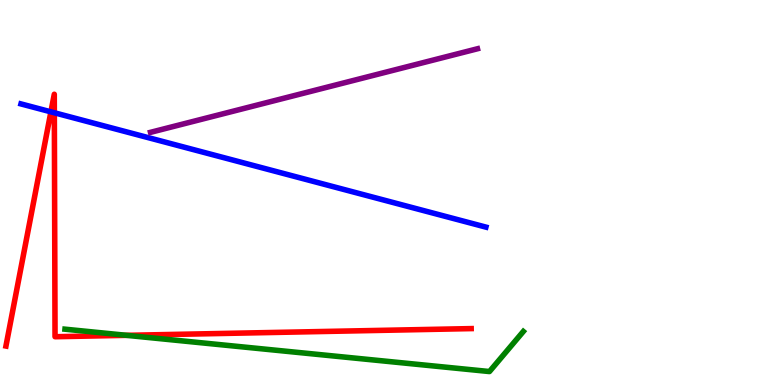[{'lines': ['blue', 'red'], 'intersections': [{'x': 0.657, 'y': 7.09}, {'x': 0.701, 'y': 7.07}]}, {'lines': ['green', 'red'], 'intersections': [{'x': 1.63, 'y': 1.29}]}, {'lines': ['purple', 'red'], 'intersections': []}, {'lines': ['blue', 'green'], 'intersections': []}, {'lines': ['blue', 'purple'], 'intersections': []}, {'lines': ['green', 'purple'], 'intersections': []}]